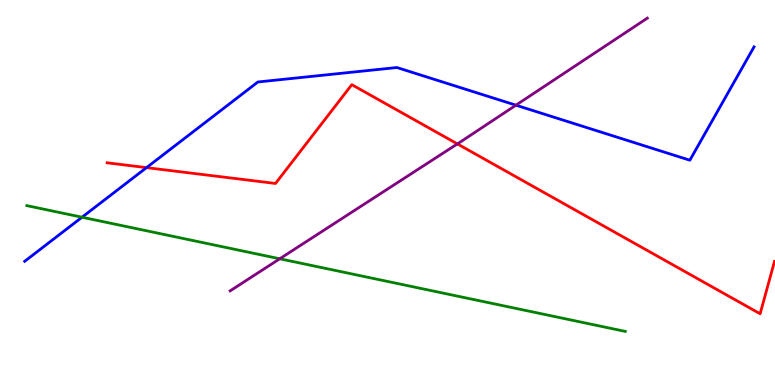[{'lines': ['blue', 'red'], 'intersections': [{'x': 1.89, 'y': 5.65}]}, {'lines': ['green', 'red'], 'intersections': []}, {'lines': ['purple', 'red'], 'intersections': [{'x': 5.9, 'y': 6.26}]}, {'lines': ['blue', 'green'], 'intersections': [{'x': 1.06, 'y': 4.36}]}, {'lines': ['blue', 'purple'], 'intersections': [{'x': 6.66, 'y': 7.27}]}, {'lines': ['green', 'purple'], 'intersections': [{'x': 3.61, 'y': 3.28}]}]